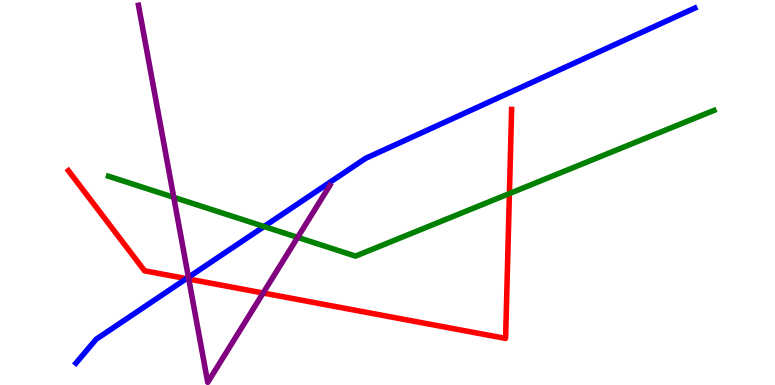[{'lines': ['blue', 'red'], 'intersections': [{'x': 2.41, 'y': 2.76}]}, {'lines': ['green', 'red'], 'intersections': [{'x': 6.57, 'y': 4.97}]}, {'lines': ['purple', 'red'], 'intersections': [{'x': 2.44, 'y': 2.75}, {'x': 3.4, 'y': 2.39}]}, {'lines': ['blue', 'green'], 'intersections': [{'x': 3.41, 'y': 4.12}]}, {'lines': ['blue', 'purple'], 'intersections': [{'x': 2.43, 'y': 2.8}]}, {'lines': ['green', 'purple'], 'intersections': [{'x': 2.24, 'y': 4.87}, {'x': 3.84, 'y': 3.83}]}]